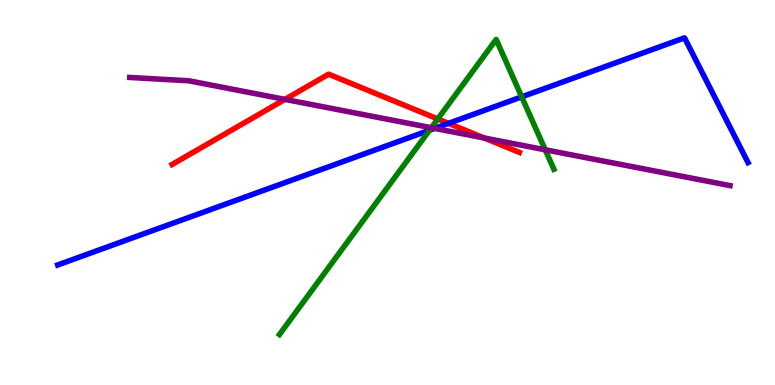[{'lines': ['blue', 'red'], 'intersections': [{'x': 5.79, 'y': 6.8}]}, {'lines': ['green', 'red'], 'intersections': [{'x': 5.65, 'y': 6.91}]}, {'lines': ['purple', 'red'], 'intersections': [{'x': 3.68, 'y': 7.42}, {'x': 6.25, 'y': 6.42}]}, {'lines': ['blue', 'green'], 'intersections': [{'x': 5.54, 'y': 6.62}, {'x': 6.73, 'y': 7.48}]}, {'lines': ['blue', 'purple'], 'intersections': [{'x': 5.61, 'y': 6.67}]}, {'lines': ['green', 'purple'], 'intersections': [{'x': 5.57, 'y': 6.68}, {'x': 7.04, 'y': 6.11}]}]